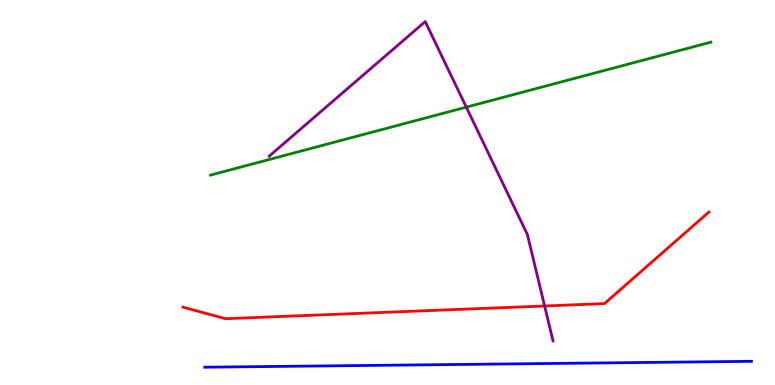[{'lines': ['blue', 'red'], 'intersections': []}, {'lines': ['green', 'red'], 'intersections': []}, {'lines': ['purple', 'red'], 'intersections': [{'x': 7.03, 'y': 2.05}]}, {'lines': ['blue', 'green'], 'intersections': []}, {'lines': ['blue', 'purple'], 'intersections': []}, {'lines': ['green', 'purple'], 'intersections': [{'x': 6.02, 'y': 7.22}]}]